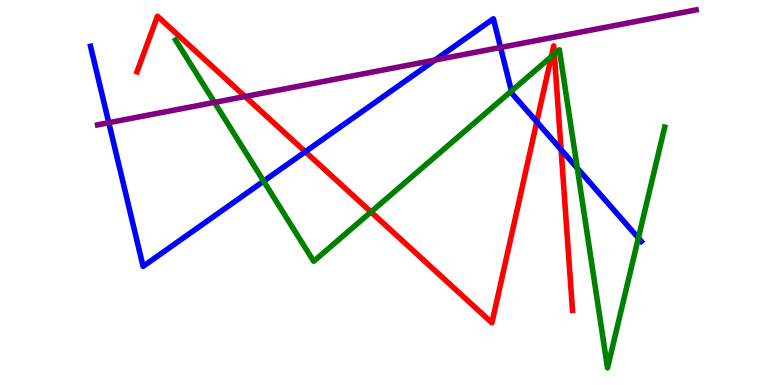[{'lines': ['blue', 'red'], 'intersections': [{'x': 3.94, 'y': 6.06}, {'x': 6.93, 'y': 6.84}, {'x': 7.24, 'y': 6.11}]}, {'lines': ['green', 'red'], 'intersections': [{'x': 4.79, 'y': 4.49}, {'x': 7.11, 'y': 8.53}, {'x': 7.15, 'y': 8.59}]}, {'lines': ['purple', 'red'], 'intersections': [{'x': 3.16, 'y': 7.49}]}, {'lines': ['blue', 'green'], 'intersections': [{'x': 3.4, 'y': 5.29}, {'x': 6.6, 'y': 7.64}, {'x': 7.45, 'y': 5.63}, {'x': 8.24, 'y': 3.82}]}, {'lines': ['blue', 'purple'], 'intersections': [{'x': 1.4, 'y': 6.81}, {'x': 5.61, 'y': 8.44}, {'x': 6.46, 'y': 8.77}]}, {'lines': ['green', 'purple'], 'intersections': [{'x': 2.77, 'y': 7.34}]}]